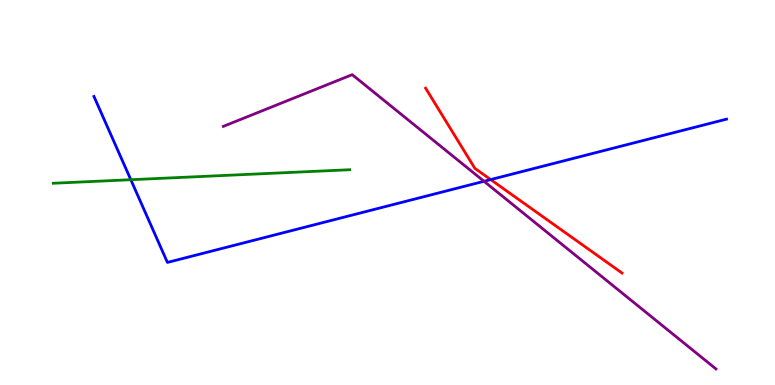[{'lines': ['blue', 'red'], 'intersections': [{'x': 6.33, 'y': 5.34}]}, {'lines': ['green', 'red'], 'intersections': []}, {'lines': ['purple', 'red'], 'intersections': []}, {'lines': ['blue', 'green'], 'intersections': [{'x': 1.69, 'y': 5.33}]}, {'lines': ['blue', 'purple'], 'intersections': [{'x': 6.25, 'y': 5.29}]}, {'lines': ['green', 'purple'], 'intersections': []}]